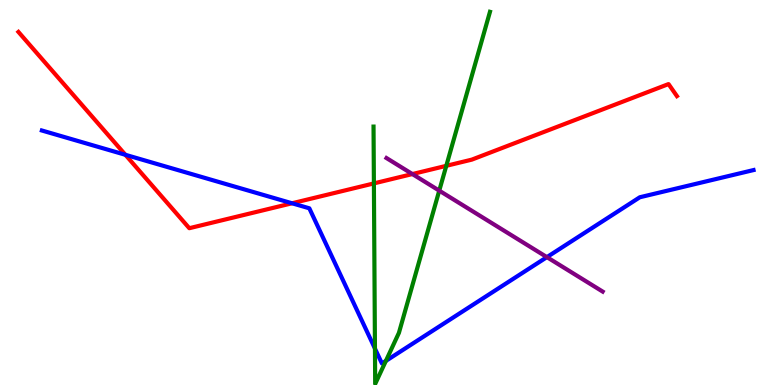[{'lines': ['blue', 'red'], 'intersections': [{'x': 1.62, 'y': 5.98}, {'x': 3.77, 'y': 4.72}]}, {'lines': ['green', 'red'], 'intersections': [{'x': 4.82, 'y': 5.24}, {'x': 5.76, 'y': 5.69}]}, {'lines': ['purple', 'red'], 'intersections': [{'x': 5.32, 'y': 5.48}]}, {'lines': ['blue', 'green'], 'intersections': [{'x': 4.84, 'y': 0.946}, {'x': 4.98, 'y': 0.626}]}, {'lines': ['blue', 'purple'], 'intersections': [{'x': 7.06, 'y': 3.32}]}, {'lines': ['green', 'purple'], 'intersections': [{'x': 5.67, 'y': 5.05}]}]